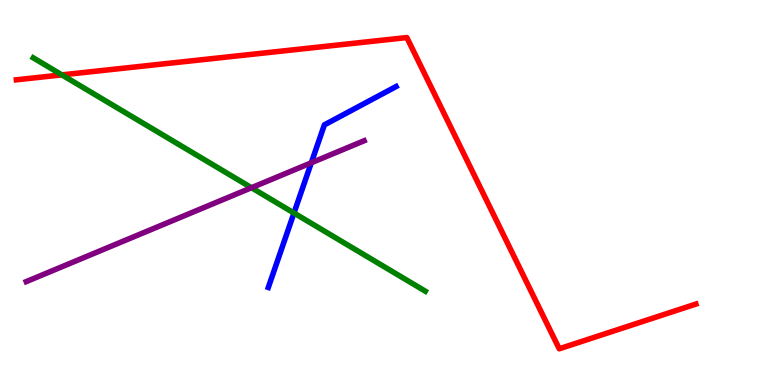[{'lines': ['blue', 'red'], 'intersections': []}, {'lines': ['green', 'red'], 'intersections': [{'x': 0.798, 'y': 8.06}]}, {'lines': ['purple', 'red'], 'intersections': []}, {'lines': ['blue', 'green'], 'intersections': [{'x': 3.79, 'y': 4.47}]}, {'lines': ['blue', 'purple'], 'intersections': [{'x': 4.02, 'y': 5.77}]}, {'lines': ['green', 'purple'], 'intersections': [{'x': 3.24, 'y': 5.12}]}]